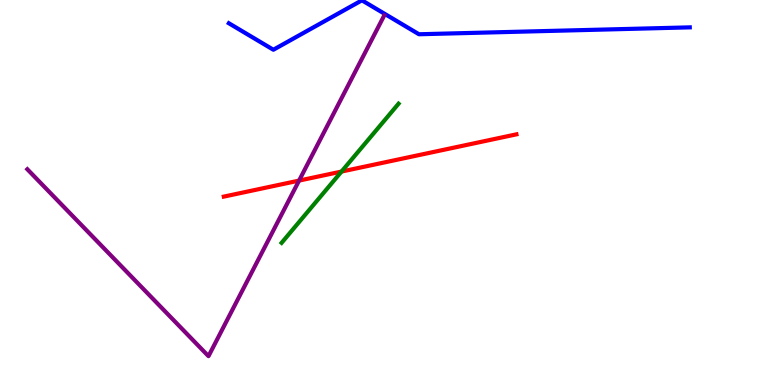[{'lines': ['blue', 'red'], 'intersections': []}, {'lines': ['green', 'red'], 'intersections': [{'x': 4.41, 'y': 5.54}]}, {'lines': ['purple', 'red'], 'intersections': [{'x': 3.86, 'y': 5.31}]}, {'lines': ['blue', 'green'], 'intersections': []}, {'lines': ['blue', 'purple'], 'intersections': []}, {'lines': ['green', 'purple'], 'intersections': []}]